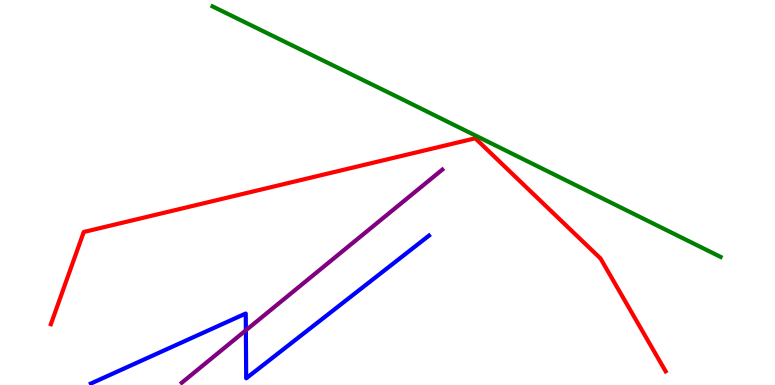[{'lines': ['blue', 'red'], 'intersections': []}, {'lines': ['green', 'red'], 'intersections': []}, {'lines': ['purple', 'red'], 'intersections': []}, {'lines': ['blue', 'green'], 'intersections': []}, {'lines': ['blue', 'purple'], 'intersections': [{'x': 3.17, 'y': 1.42}]}, {'lines': ['green', 'purple'], 'intersections': []}]